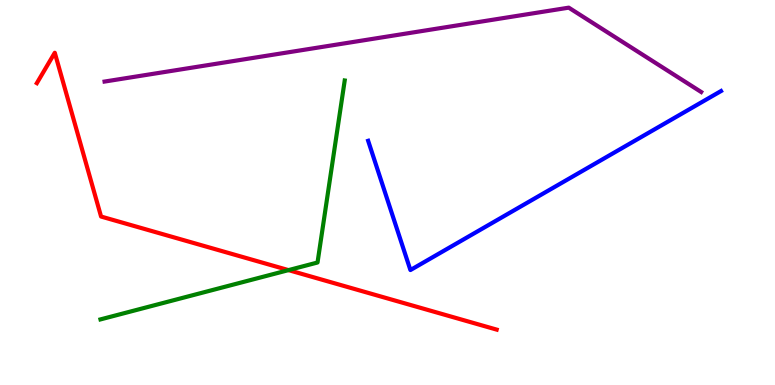[{'lines': ['blue', 'red'], 'intersections': []}, {'lines': ['green', 'red'], 'intersections': [{'x': 3.72, 'y': 2.98}]}, {'lines': ['purple', 'red'], 'intersections': []}, {'lines': ['blue', 'green'], 'intersections': []}, {'lines': ['blue', 'purple'], 'intersections': []}, {'lines': ['green', 'purple'], 'intersections': []}]